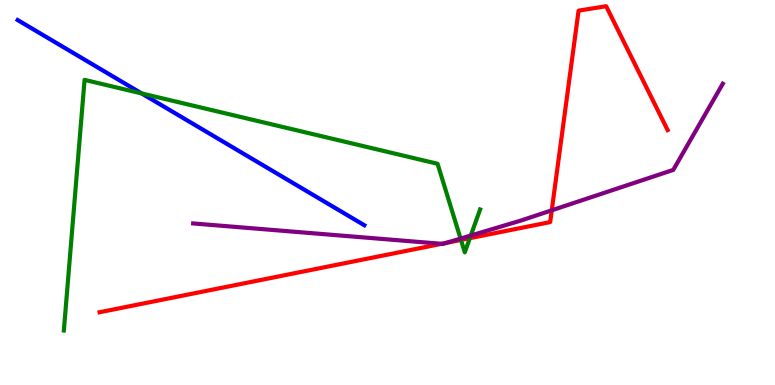[{'lines': ['blue', 'red'], 'intersections': []}, {'lines': ['green', 'red'], 'intersections': [{'x': 5.95, 'y': 3.77}, {'x': 6.06, 'y': 3.81}]}, {'lines': ['purple', 'red'], 'intersections': [{'x': 5.7, 'y': 3.67}, {'x': 5.76, 'y': 3.69}, {'x': 7.12, 'y': 4.54}]}, {'lines': ['blue', 'green'], 'intersections': [{'x': 1.83, 'y': 7.57}]}, {'lines': ['blue', 'purple'], 'intersections': []}, {'lines': ['green', 'purple'], 'intersections': [{'x': 5.94, 'y': 3.8}, {'x': 6.07, 'y': 3.88}]}]